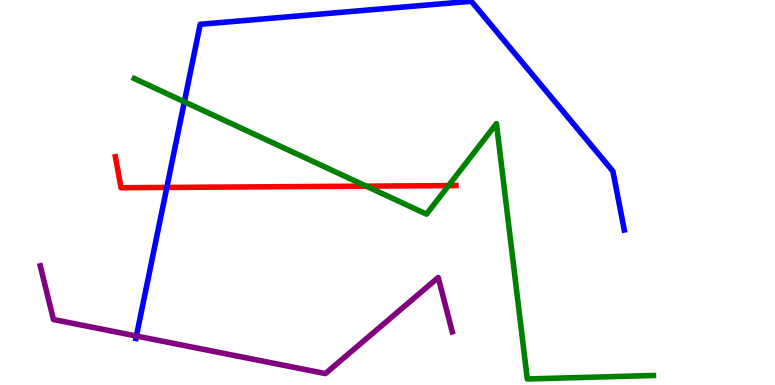[{'lines': ['blue', 'red'], 'intersections': [{'x': 2.15, 'y': 5.13}]}, {'lines': ['green', 'red'], 'intersections': [{'x': 4.73, 'y': 5.16}, {'x': 5.79, 'y': 5.18}]}, {'lines': ['purple', 'red'], 'intersections': []}, {'lines': ['blue', 'green'], 'intersections': [{'x': 2.38, 'y': 7.36}]}, {'lines': ['blue', 'purple'], 'intersections': [{'x': 1.76, 'y': 1.27}]}, {'lines': ['green', 'purple'], 'intersections': []}]